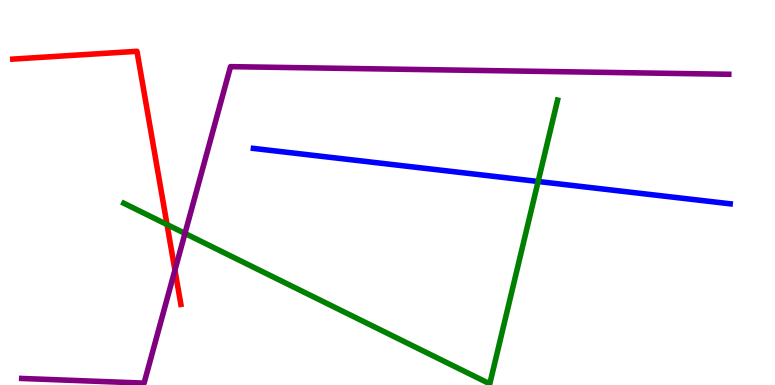[{'lines': ['blue', 'red'], 'intersections': []}, {'lines': ['green', 'red'], 'intersections': [{'x': 2.16, 'y': 4.17}]}, {'lines': ['purple', 'red'], 'intersections': [{'x': 2.26, 'y': 2.98}]}, {'lines': ['blue', 'green'], 'intersections': [{'x': 6.94, 'y': 5.29}]}, {'lines': ['blue', 'purple'], 'intersections': []}, {'lines': ['green', 'purple'], 'intersections': [{'x': 2.39, 'y': 3.94}]}]